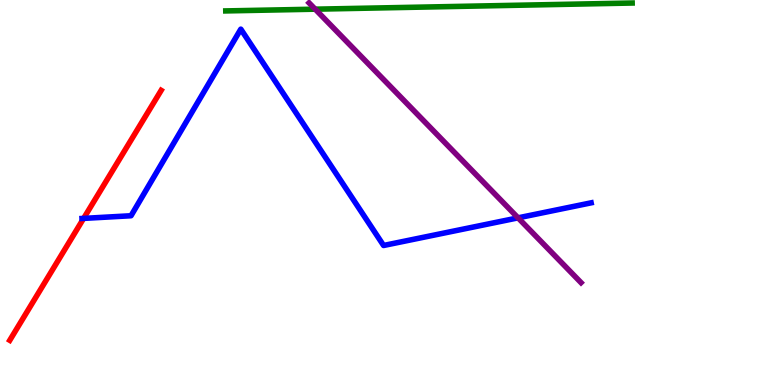[{'lines': ['blue', 'red'], 'intersections': [{'x': 1.08, 'y': 4.33}]}, {'lines': ['green', 'red'], 'intersections': []}, {'lines': ['purple', 'red'], 'intersections': []}, {'lines': ['blue', 'green'], 'intersections': []}, {'lines': ['blue', 'purple'], 'intersections': [{'x': 6.68, 'y': 4.34}]}, {'lines': ['green', 'purple'], 'intersections': [{'x': 4.07, 'y': 9.76}]}]